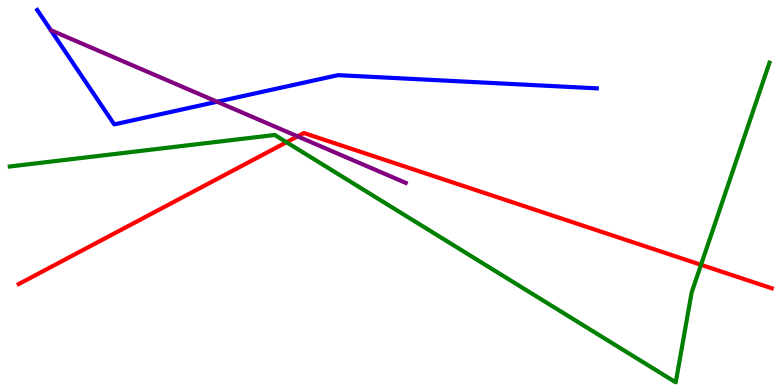[{'lines': ['blue', 'red'], 'intersections': []}, {'lines': ['green', 'red'], 'intersections': [{'x': 3.7, 'y': 6.31}, {'x': 9.05, 'y': 3.12}]}, {'lines': ['purple', 'red'], 'intersections': [{'x': 3.84, 'y': 6.46}]}, {'lines': ['blue', 'green'], 'intersections': []}, {'lines': ['blue', 'purple'], 'intersections': [{'x': 2.8, 'y': 7.36}]}, {'lines': ['green', 'purple'], 'intersections': []}]